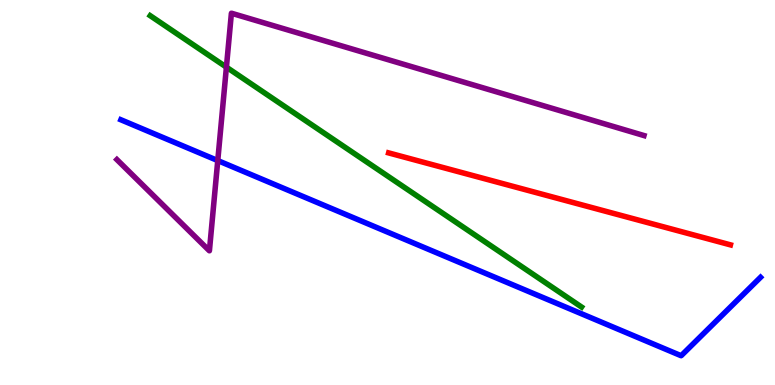[{'lines': ['blue', 'red'], 'intersections': []}, {'lines': ['green', 'red'], 'intersections': []}, {'lines': ['purple', 'red'], 'intersections': []}, {'lines': ['blue', 'green'], 'intersections': []}, {'lines': ['blue', 'purple'], 'intersections': [{'x': 2.81, 'y': 5.83}]}, {'lines': ['green', 'purple'], 'intersections': [{'x': 2.92, 'y': 8.26}]}]